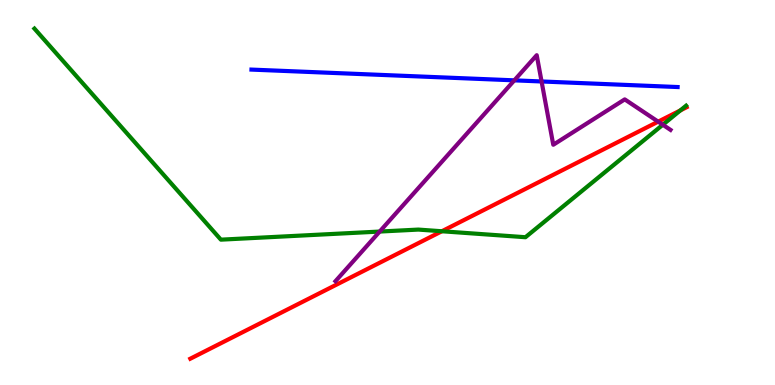[{'lines': ['blue', 'red'], 'intersections': []}, {'lines': ['green', 'red'], 'intersections': [{'x': 5.7, 'y': 3.99}, {'x': 8.78, 'y': 7.13}]}, {'lines': ['purple', 'red'], 'intersections': [{'x': 8.49, 'y': 6.84}]}, {'lines': ['blue', 'green'], 'intersections': []}, {'lines': ['blue', 'purple'], 'intersections': [{'x': 6.64, 'y': 7.91}, {'x': 6.99, 'y': 7.88}]}, {'lines': ['green', 'purple'], 'intersections': [{'x': 4.9, 'y': 3.99}, {'x': 8.55, 'y': 6.76}]}]